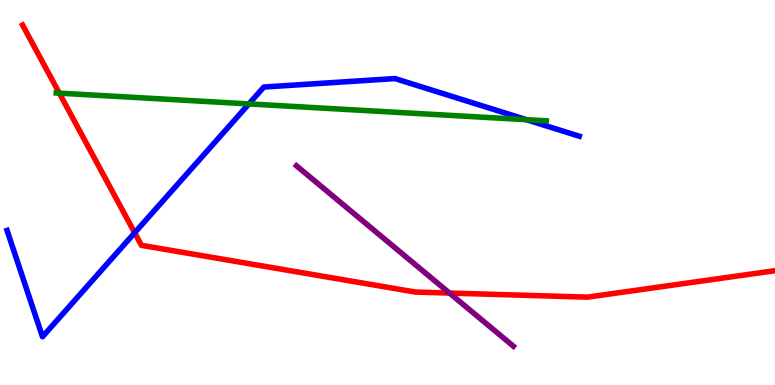[{'lines': ['blue', 'red'], 'intersections': [{'x': 1.74, 'y': 3.95}]}, {'lines': ['green', 'red'], 'intersections': [{'x': 0.765, 'y': 7.58}]}, {'lines': ['purple', 'red'], 'intersections': [{'x': 5.8, 'y': 2.39}]}, {'lines': ['blue', 'green'], 'intersections': [{'x': 3.21, 'y': 7.3}, {'x': 6.79, 'y': 6.89}]}, {'lines': ['blue', 'purple'], 'intersections': []}, {'lines': ['green', 'purple'], 'intersections': []}]